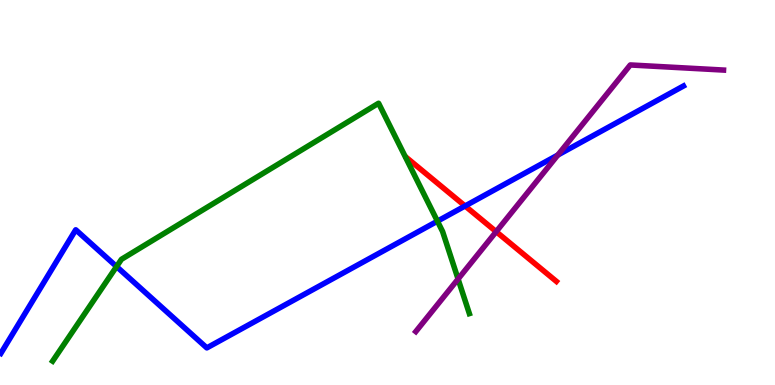[{'lines': ['blue', 'red'], 'intersections': [{'x': 6.0, 'y': 4.65}]}, {'lines': ['green', 'red'], 'intersections': []}, {'lines': ['purple', 'red'], 'intersections': [{'x': 6.4, 'y': 3.98}]}, {'lines': ['blue', 'green'], 'intersections': [{'x': 1.5, 'y': 3.08}, {'x': 5.64, 'y': 4.26}]}, {'lines': ['blue', 'purple'], 'intersections': [{'x': 7.2, 'y': 5.97}]}, {'lines': ['green', 'purple'], 'intersections': [{'x': 5.91, 'y': 2.75}]}]